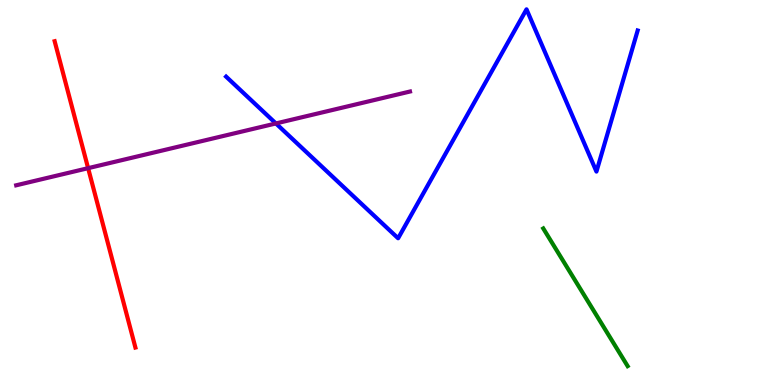[{'lines': ['blue', 'red'], 'intersections': []}, {'lines': ['green', 'red'], 'intersections': []}, {'lines': ['purple', 'red'], 'intersections': [{'x': 1.14, 'y': 5.63}]}, {'lines': ['blue', 'green'], 'intersections': []}, {'lines': ['blue', 'purple'], 'intersections': [{'x': 3.56, 'y': 6.79}]}, {'lines': ['green', 'purple'], 'intersections': []}]